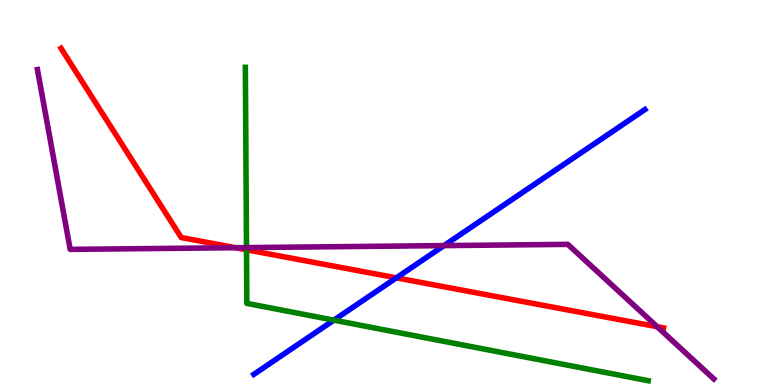[{'lines': ['blue', 'red'], 'intersections': [{'x': 5.11, 'y': 2.78}]}, {'lines': ['green', 'red'], 'intersections': [{'x': 3.18, 'y': 3.51}]}, {'lines': ['purple', 'red'], 'intersections': [{'x': 3.04, 'y': 3.57}, {'x': 8.48, 'y': 1.51}]}, {'lines': ['blue', 'green'], 'intersections': [{'x': 4.31, 'y': 1.68}]}, {'lines': ['blue', 'purple'], 'intersections': [{'x': 5.73, 'y': 3.62}]}, {'lines': ['green', 'purple'], 'intersections': [{'x': 3.18, 'y': 3.57}]}]